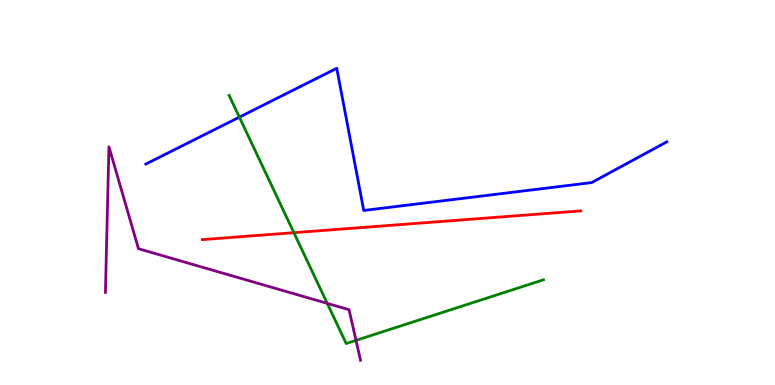[{'lines': ['blue', 'red'], 'intersections': []}, {'lines': ['green', 'red'], 'intersections': [{'x': 3.79, 'y': 3.96}]}, {'lines': ['purple', 'red'], 'intersections': []}, {'lines': ['blue', 'green'], 'intersections': [{'x': 3.09, 'y': 6.96}]}, {'lines': ['blue', 'purple'], 'intersections': []}, {'lines': ['green', 'purple'], 'intersections': [{'x': 4.22, 'y': 2.12}, {'x': 4.59, 'y': 1.16}]}]